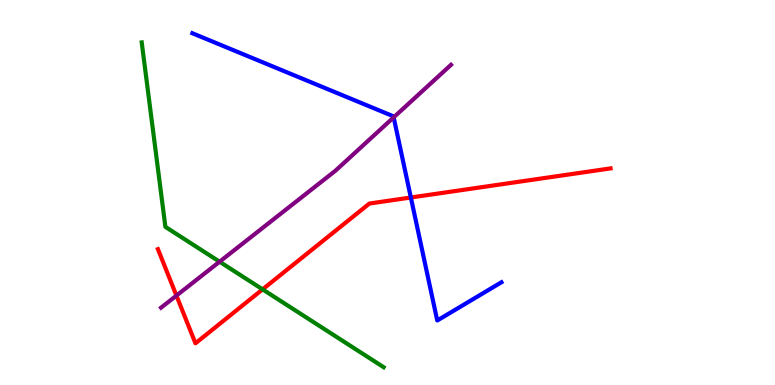[{'lines': ['blue', 'red'], 'intersections': [{'x': 5.3, 'y': 4.87}]}, {'lines': ['green', 'red'], 'intersections': [{'x': 3.39, 'y': 2.48}]}, {'lines': ['purple', 'red'], 'intersections': [{'x': 2.28, 'y': 2.32}]}, {'lines': ['blue', 'green'], 'intersections': []}, {'lines': ['blue', 'purple'], 'intersections': [{'x': 5.08, 'y': 6.95}]}, {'lines': ['green', 'purple'], 'intersections': [{'x': 2.83, 'y': 3.2}]}]